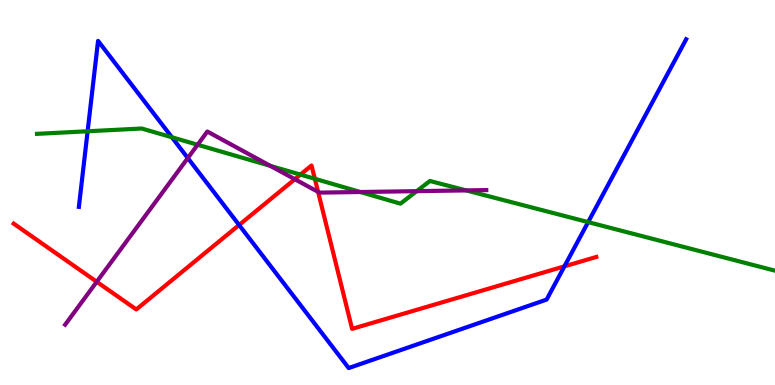[{'lines': ['blue', 'red'], 'intersections': [{'x': 3.09, 'y': 4.16}, {'x': 7.28, 'y': 3.08}]}, {'lines': ['green', 'red'], 'intersections': [{'x': 3.88, 'y': 5.46}, {'x': 4.06, 'y': 5.36}]}, {'lines': ['purple', 'red'], 'intersections': [{'x': 1.25, 'y': 2.68}, {'x': 3.8, 'y': 5.35}, {'x': 4.1, 'y': 5.02}]}, {'lines': ['blue', 'green'], 'intersections': [{'x': 1.13, 'y': 6.59}, {'x': 2.22, 'y': 6.43}, {'x': 7.59, 'y': 4.23}]}, {'lines': ['blue', 'purple'], 'intersections': [{'x': 2.42, 'y': 5.89}]}, {'lines': ['green', 'purple'], 'intersections': [{'x': 2.55, 'y': 6.24}, {'x': 3.49, 'y': 5.69}, {'x': 4.65, 'y': 5.01}, {'x': 5.38, 'y': 5.03}, {'x': 6.02, 'y': 5.05}]}]